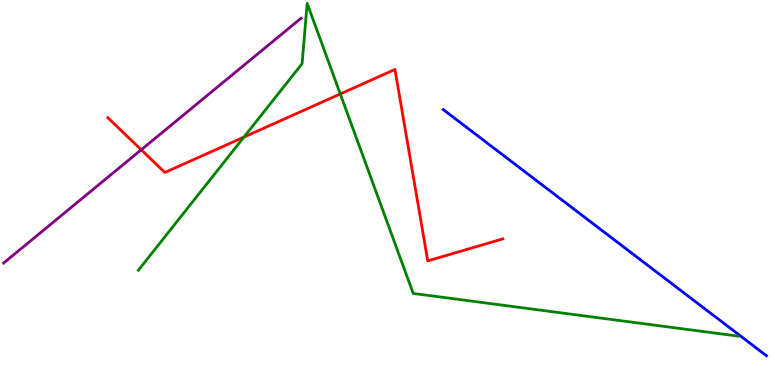[{'lines': ['blue', 'red'], 'intersections': []}, {'lines': ['green', 'red'], 'intersections': [{'x': 3.15, 'y': 6.44}, {'x': 4.39, 'y': 7.56}]}, {'lines': ['purple', 'red'], 'intersections': [{'x': 1.82, 'y': 6.11}]}, {'lines': ['blue', 'green'], 'intersections': []}, {'lines': ['blue', 'purple'], 'intersections': []}, {'lines': ['green', 'purple'], 'intersections': []}]